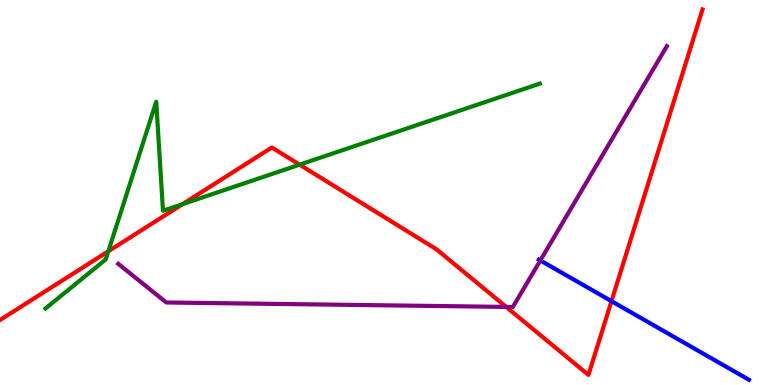[{'lines': ['blue', 'red'], 'intersections': [{'x': 7.89, 'y': 2.18}]}, {'lines': ['green', 'red'], 'intersections': [{'x': 1.4, 'y': 3.47}, {'x': 2.36, 'y': 4.7}, {'x': 3.87, 'y': 5.72}]}, {'lines': ['purple', 'red'], 'intersections': [{'x': 6.53, 'y': 2.03}]}, {'lines': ['blue', 'green'], 'intersections': []}, {'lines': ['blue', 'purple'], 'intersections': [{'x': 6.97, 'y': 3.23}]}, {'lines': ['green', 'purple'], 'intersections': []}]